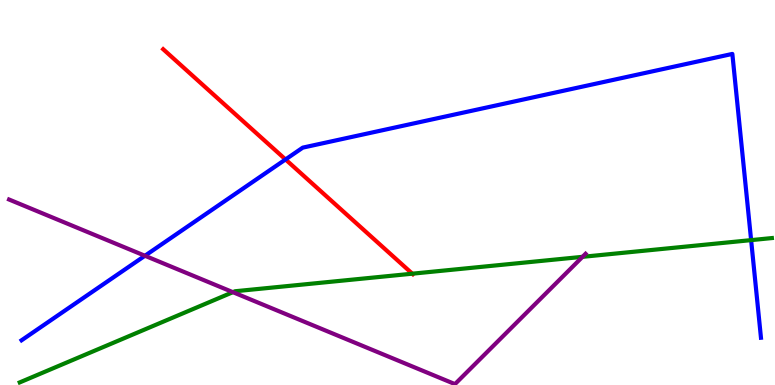[{'lines': ['blue', 'red'], 'intersections': [{'x': 3.68, 'y': 5.86}]}, {'lines': ['green', 'red'], 'intersections': [{'x': 5.32, 'y': 2.89}]}, {'lines': ['purple', 'red'], 'intersections': []}, {'lines': ['blue', 'green'], 'intersections': [{'x': 9.69, 'y': 3.76}]}, {'lines': ['blue', 'purple'], 'intersections': [{'x': 1.87, 'y': 3.36}]}, {'lines': ['green', 'purple'], 'intersections': [{'x': 3.01, 'y': 2.41}, {'x': 7.52, 'y': 3.33}]}]